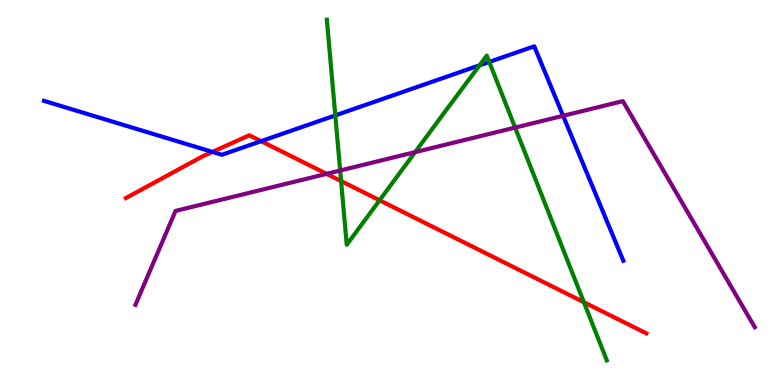[{'lines': ['blue', 'red'], 'intersections': [{'x': 2.74, 'y': 6.05}, {'x': 3.37, 'y': 6.33}]}, {'lines': ['green', 'red'], 'intersections': [{'x': 4.4, 'y': 5.3}, {'x': 4.9, 'y': 4.8}, {'x': 7.53, 'y': 2.15}]}, {'lines': ['purple', 'red'], 'intersections': [{'x': 4.21, 'y': 5.48}]}, {'lines': ['blue', 'green'], 'intersections': [{'x': 4.33, 'y': 7.0}, {'x': 6.19, 'y': 8.3}, {'x': 6.31, 'y': 8.39}]}, {'lines': ['blue', 'purple'], 'intersections': [{'x': 7.27, 'y': 6.99}]}, {'lines': ['green', 'purple'], 'intersections': [{'x': 4.39, 'y': 5.57}, {'x': 5.36, 'y': 6.05}, {'x': 6.65, 'y': 6.69}]}]